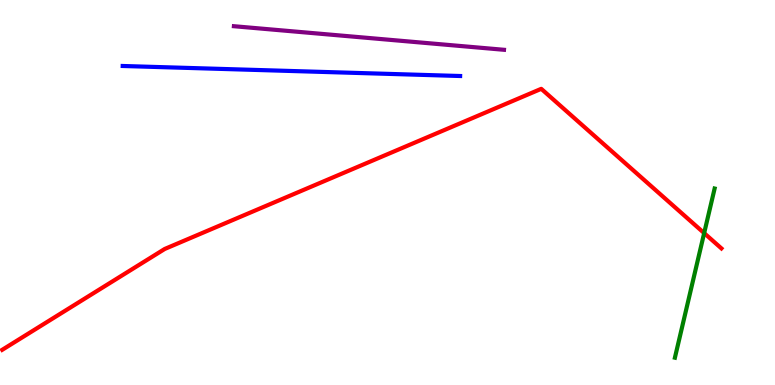[{'lines': ['blue', 'red'], 'intersections': []}, {'lines': ['green', 'red'], 'intersections': [{'x': 9.09, 'y': 3.95}]}, {'lines': ['purple', 'red'], 'intersections': []}, {'lines': ['blue', 'green'], 'intersections': []}, {'lines': ['blue', 'purple'], 'intersections': []}, {'lines': ['green', 'purple'], 'intersections': []}]